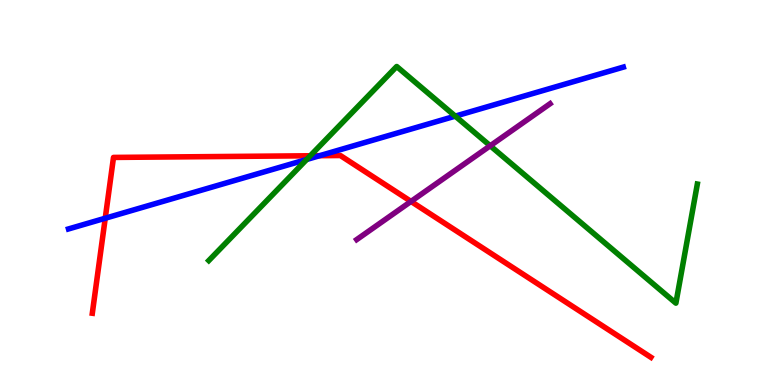[{'lines': ['blue', 'red'], 'intersections': [{'x': 1.36, 'y': 4.33}, {'x': 4.12, 'y': 5.96}]}, {'lines': ['green', 'red'], 'intersections': [{'x': 4.0, 'y': 5.95}]}, {'lines': ['purple', 'red'], 'intersections': [{'x': 5.3, 'y': 4.77}]}, {'lines': ['blue', 'green'], 'intersections': [{'x': 3.96, 'y': 5.86}, {'x': 5.87, 'y': 6.98}]}, {'lines': ['blue', 'purple'], 'intersections': []}, {'lines': ['green', 'purple'], 'intersections': [{'x': 6.33, 'y': 6.21}]}]